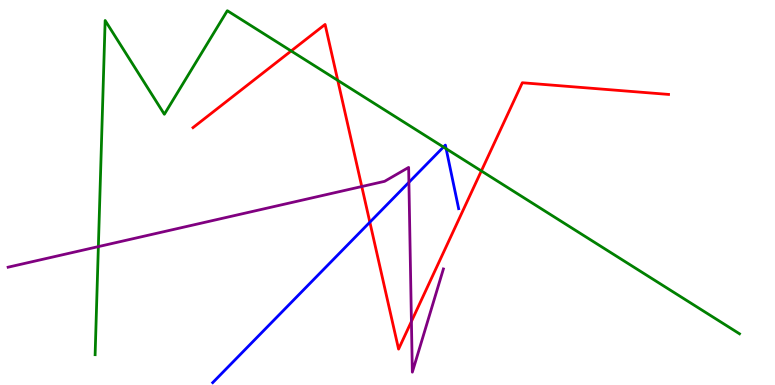[{'lines': ['blue', 'red'], 'intersections': [{'x': 4.77, 'y': 4.23}]}, {'lines': ['green', 'red'], 'intersections': [{'x': 3.76, 'y': 8.68}, {'x': 4.36, 'y': 7.91}, {'x': 6.21, 'y': 5.56}]}, {'lines': ['purple', 'red'], 'intersections': [{'x': 4.67, 'y': 5.15}, {'x': 5.31, 'y': 1.65}]}, {'lines': ['blue', 'green'], 'intersections': [{'x': 5.72, 'y': 6.18}, {'x': 5.76, 'y': 6.14}]}, {'lines': ['blue', 'purple'], 'intersections': [{'x': 5.28, 'y': 5.26}]}, {'lines': ['green', 'purple'], 'intersections': [{'x': 1.27, 'y': 3.59}]}]